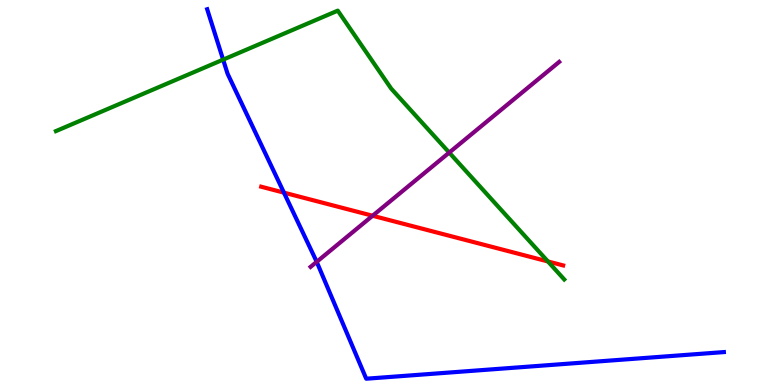[{'lines': ['blue', 'red'], 'intersections': [{'x': 3.66, 'y': 5.0}]}, {'lines': ['green', 'red'], 'intersections': [{'x': 7.07, 'y': 3.21}]}, {'lines': ['purple', 'red'], 'intersections': [{'x': 4.81, 'y': 4.4}]}, {'lines': ['blue', 'green'], 'intersections': [{'x': 2.88, 'y': 8.45}]}, {'lines': ['blue', 'purple'], 'intersections': [{'x': 4.09, 'y': 3.2}]}, {'lines': ['green', 'purple'], 'intersections': [{'x': 5.8, 'y': 6.04}]}]